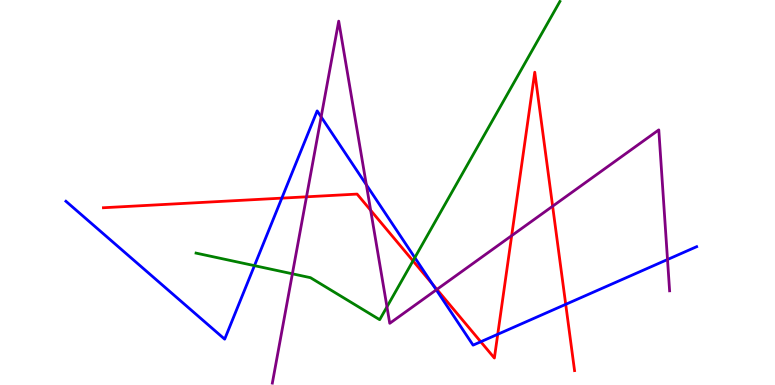[{'lines': ['blue', 'red'], 'intersections': [{'x': 3.64, 'y': 4.85}, {'x': 5.58, 'y': 2.62}, {'x': 6.2, 'y': 1.12}, {'x': 6.42, 'y': 1.32}, {'x': 7.3, 'y': 2.09}]}, {'lines': ['green', 'red'], 'intersections': [{'x': 5.33, 'y': 3.22}]}, {'lines': ['purple', 'red'], 'intersections': [{'x': 3.95, 'y': 4.89}, {'x': 4.78, 'y': 4.54}, {'x': 5.64, 'y': 2.48}, {'x': 6.6, 'y': 3.88}, {'x': 7.13, 'y': 4.64}]}, {'lines': ['blue', 'green'], 'intersections': [{'x': 3.28, 'y': 3.1}, {'x': 5.35, 'y': 3.31}]}, {'lines': ['blue', 'purple'], 'intersections': [{'x': 4.14, 'y': 6.96}, {'x': 4.73, 'y': 5.2}, {'x': 5.63, 'y': 2.47}, {'x': 8.61, 'y': 3.26}]}, {'lines': ['green', 'purple'], 'intersections': [{'x': 3.77, 'y': 2.89}, {'x': 4.99, 'y': 2.03}]}]